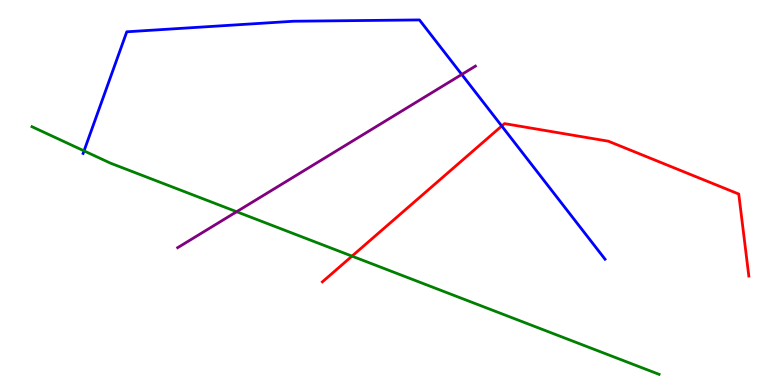[{'lines': ['blue', 'red'], 'intersections': [{'x': 6.47, 'y': 6.73}]}, {'lines': ['green', 'red'], 'intersections': [{'x': 4.54, 'y': 3.35}]}, {'lines': ['purple', 'red'], 'intersections': []}, {'lines': ['blue', 'green'], 'intersections': [{'x': 1.08, 'y': 6.08}]}, {'lines': ['blue', 'purple'], 'intersections': [{'x': 5.96, 'y': 8.07}]}, {'lines': ['green', 'purple'], 'intersections': [{'x': 3.05, 'y': 4.5}]}]